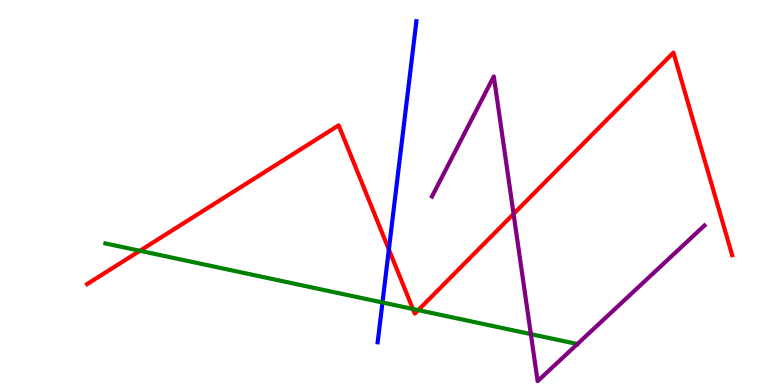[{'lines': ['blue', 'red'], 'intersections': [{'x': 5.02, 'y': 3.52}]}, {'lines': ['green', 'red'], 'intersections': [{'x': 1.81, 'y': 3.49}, {'x': 5.33, 'y': 1.97}, {'x': 5.4, 'y': 1.95}]}, {'lines': ['purple', 'red'], 'intersections': [{'x': 6.63, 'y': 4.44}]}, {'lines': ['blue', 'green'], 'intersections': [{'x': 4.94, 'y': 2.14}]}, {'lines': ['blue', 'purple'], 'intersections': []}, {'lines': ['green', 'purple'], 'intersections': [{'x': 6.85, 'y': 1.32}]}]